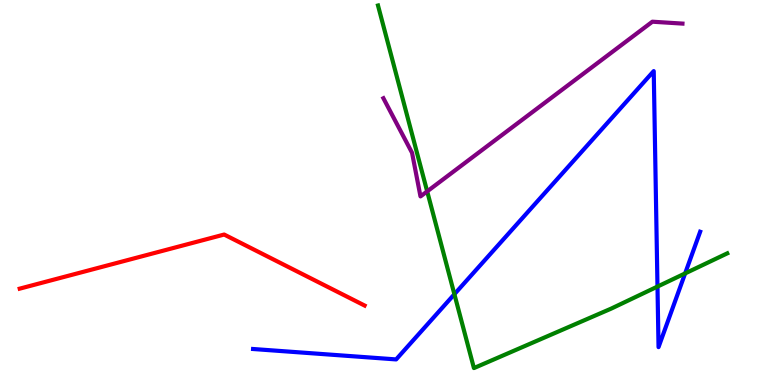[{'lines': ['blue', 'red'], 'intersections': []}, {'lines': ['green', 'red'], 'intersections': []}, {'lines': ['purple', 'red'], 'intersections': []}, {'lines': ['blue', 'green'], 'intersections': [{'x': 5.86, 'y': 2.36}, {'x': 8.48, 'y': 2.56}, {'x': 8.84, 'y': 2.9}]}, {'lines': ['blue', 'purple'], 'intersections': []}, {'lines': ['green', 'purple'], 'intersections': [{'x': 5.51, 'y': 5.03}]}]